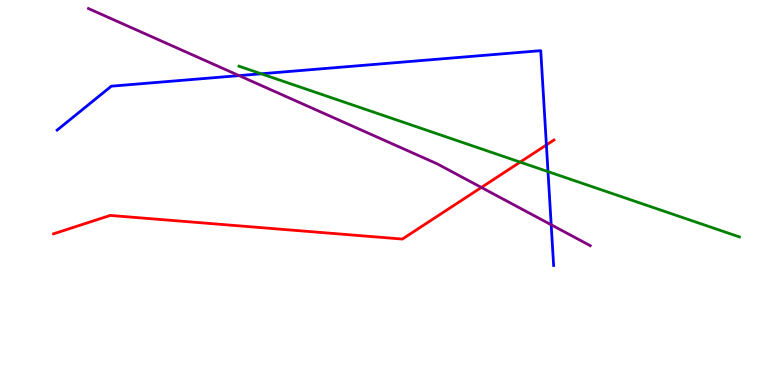[{'lines': ['blue', 'red'], 'intersections': [{'x': 7.05, 'y': 6.24}]}, {'lines': ['green', 'red'], 'intersections': [{'x': 6.71, 'y': 5.79}]}, {'lines': ['purple', 'red'], 'intersections': [{'x': 6.21, 'y': 5.13}]}, {'lines': ['blue', 'green'], 'intersections': [{'x': 3.37, 'y': 8.08}, {'x': 7.07, 'y': 5.54}]}, {'lines': ['blue', 'purple'], 'intersections': [{'x': 3.08, 'y': 8.04}, {'x': 7.11, 'y': 4.16}]}, {'lines': ['green', 'purple'], 'intersections': []}]